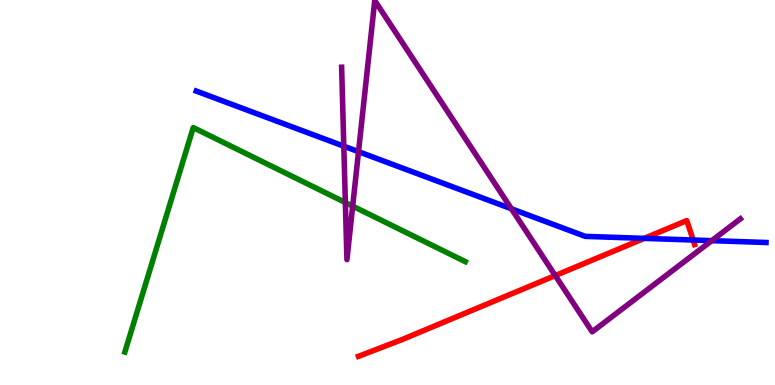[{'lines': ['blue', 'red'], 'intersections': [{'x': 8.31, 'y': 3.81}, {'x': 8.94, 'y': 3.77}]}, {'lines': ['green', 'red'], 'intersections': []}, {'lines': ['purple', 'red'], 'intersections': [{'x': 7.16, 'y': 2.84}]}, {'lines': ['blue', 'green'], 'intersections': []}, {'lines': ['blue', 'purple'], 'intersections': [{'x': 4.44, 'y': 6.2}, {'x': 4.63, 'y': 6.06}, {'x': 6.6, 'y': 4.58}, {'x': 9.18, 'y': 3.75}]}, {'lines': ['green', 'purple'], 'intersections': [{'x': 4.46, 'y': 4.74}, {'x': 4.55, 'y': 4.65}]}]